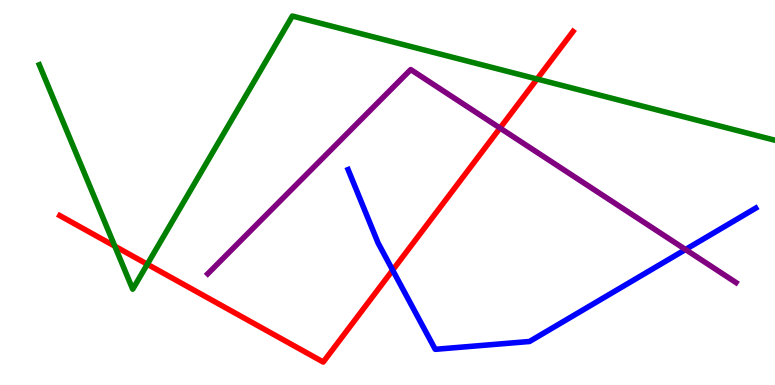[{'lines': ['blue', 'red'], 'intersections': [{'x': 5.07, 'y': 2.98}]}, {'lines': ['green', 'red'], 'intersections': [{'x': 1.48, 'y': 3.61}, {'x': 1.9, 'y': 3.14}, {'x': 6.93, 'y': 7.95}]}, {'lines': ['purple', 'red'], 'intersections': [{'x': 6.45, 'y': 6.67}]}, {'lines': ['blue', 'green'], 'intersections': []}, {'lines': ['blue', 'purple'], 'intersections': [{'x': 8.85, 'y': 3.52}]}, {'lines': ['green', 'purple'], 'intersections': []}]